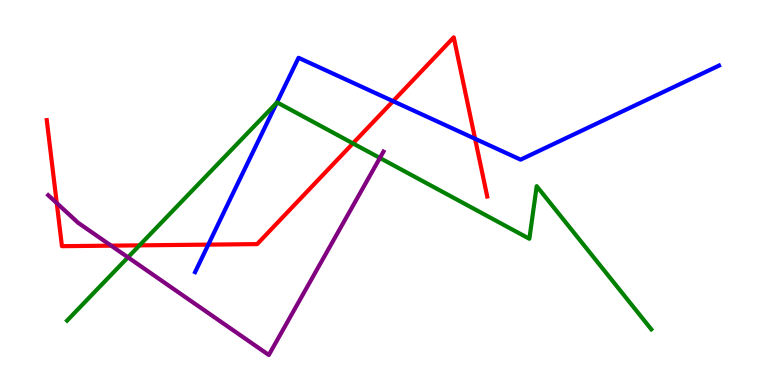[{'lines': ['blue', 'red'], 'intersections': [{'x': 2.69, 'y': 3.65}, {'x': 5.07, 'y': 7.37}, {'x': 6.13, 'y': 6.4}]}, {'lines': ['green', 'red'], 'intersections': [{'x': 1.8, 'y': 3.63}, {'x': 4.55, 'y': 6.28}]}, {'lines': ['purple', 'red'], 'intersections': [{'x': 0.732, 'y': 4.73}, {'x': 1.43, 'y': 3.62}]}, {'lines': ['blue', 'green'], 'intersections': [{'x': 3.57, 'y': 7.33}]}, {'lines': ['blue', 'purple'], 'intersections': []}, {'lines': ['green', 'purple'], 'intersections': [{'x': 1.65, 'y': 3.32}, {'x': 4.9, 'y': 5.9}]}]